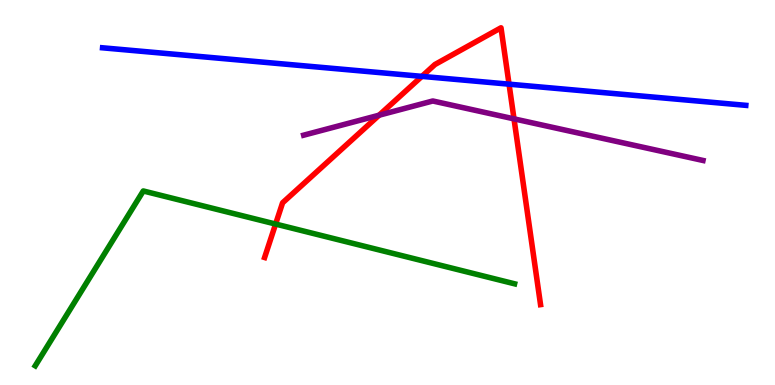[{'lines': ['blue', 'red'], 'intersections': [{'x': 5.44, 'y': 8.02}, {'x': 6.57, 'y': 7.81}]}, {'lines': ['green', 'red'], 'intersections': [{'x': 3.56, 'y': 4.18}]}, {'lines': ['purple', 'red'], 'intersections': [{'x': 4.89, 'y': 7.01}, {'x': 6.63, 'y': 6.91}]}, {'lines': ['blue', 'green'], 'intersections': []}, {'lines': ['blue', 'purple'], 'intersections': []}, {'lines': ['green', 'purple'], 'intersections': []}]